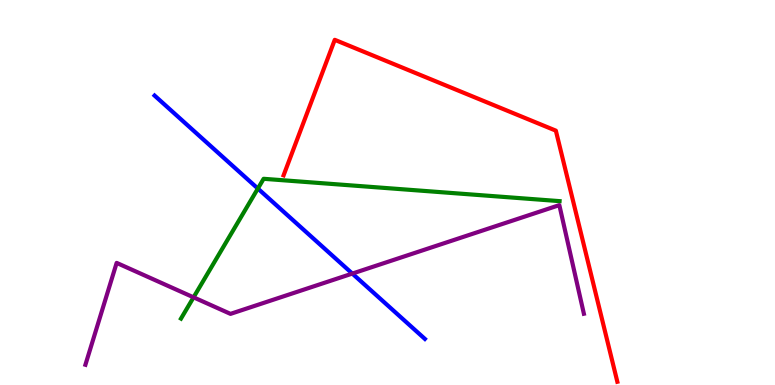[{'lines': ['blue', 'red'], 'intersections': []}, {'lines': ['green', 'red'], 'intersections': []}, {'lines': ['purple', 'red'], 'intersections': []}, {'lines': ['blue', 'green'], 'intersections': [{'x': 3.33, 'y': 5.1}]}, {'lines': ['blue', 'purple'], 'intersections': [{'x': 4.55, 'y': 2.89}]}, {'lines': ['green', 'purple'], 'intersections': [{'x': 2.5, 'y': 2.28}]}]